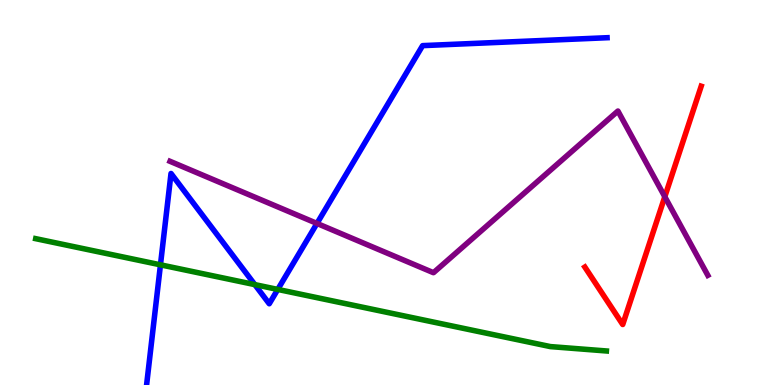[{'lines': ['blue', 'red'], 'intersections': []}, {'lines': ['green', 'red'], 'intersections': []}, {'lines': ['purple', 'red'], 'intersections': [{'x': 8.58, 'y': 4.89}]}, {'lines': ['blue', 'green'], 'intersections': [{'x': 2.07, 'y': 3.12}, {'x': 3.29, 'y': 2.61}, {'x': 3.58, 'y': 2.48}]}, {'lines': ['blue', 'purple'], 'intersections': [{'x': 4.09, 'y': 4.2}]}, {'lines': ['green', 'purple'], 'intersections': []}]